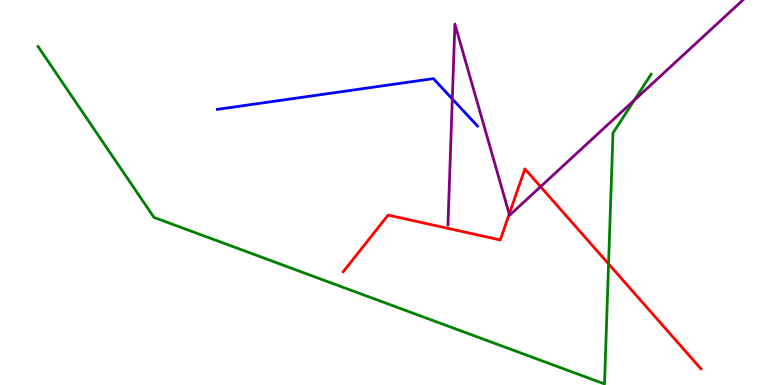[{'lines': ['blue', 'red'], 'intersections': []}, {'lines': ['green', 'red'], 'intersections': [{'x': 7.85, 'y': 3.15}]}, {'lines': ['purple', 'red'], 'intersections': [{'x': 6.57, 'y': 4.44}, {'x': 6.98, 'y': 5.15}]}, {'lines': ['blue', 'green'], 'intersections': []}, {'lines': ['blue', 'purple'], 'intersections': [{'x': 5.84, 'y': 7.43}]}, {'lines': ['green', 'purple'], 'intersections': [{'x': 8.18, 'y': 7.4}]}]